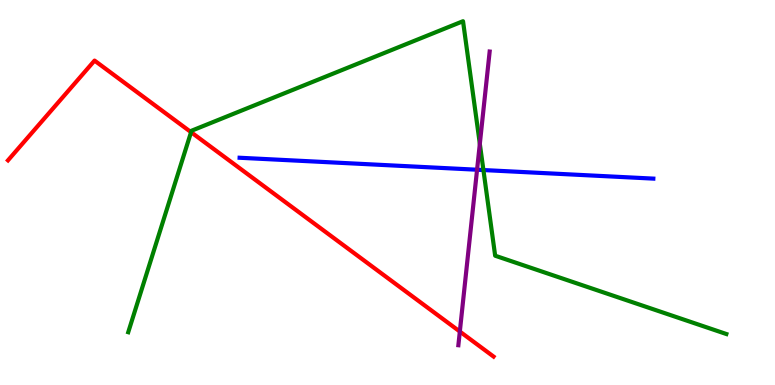[{'lines': ['blue', 'red'], 'intersections': []}, {'lines': ['green', 'red'], 'intersections': [{'x': 2.47, 'y': 6.57}]}, {'lines': ['purple', 'red'], 'intersections': [{'x': 5.93, 'y': 1.39}]}, {'lines': ['blue', 'green'], 'intersections': [{'x': 6.24, 'y': 5.58}]}, {'lines': ['blue', 'purple'], 'intersections': [{'x': 6.16, 'y': 5.59}]}, {'lines': ['green', 'purple'], 'intersections': [{'x': 6.19, 'y': 6.26}]}]